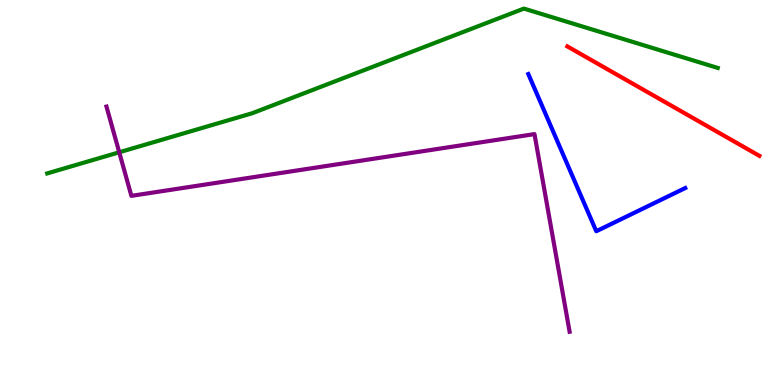[{'lines': ['blue', 'red'], 'intersections': []}, {'lines': ['green', 'red'], 'intersections': []}, {'lines': ['purple', 'red'], 'intersections': []}, {'lines': ['blue', 'green'], 'intersections': []}, {'lines': ['blue', 'purple'], 'intersections': []}, {'lines': ['green', 'purple'], 'intersections': [{'x': 1.54, 'y': 6.04}]}]